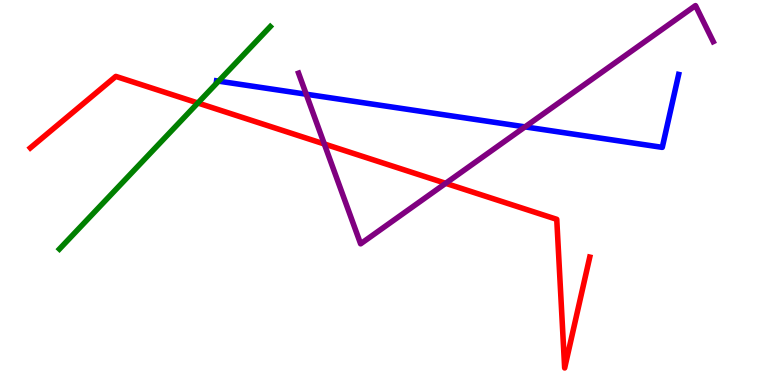[{'lines': ['blue', 'red'], 'intersections': []}, {'lines': ['green', 'red'], 'intersections': [{'x': 2.55, 'y': 7.32}]}, {'lines': ['purple', 'red'], 'intersections': [{'x': 4.18, 'y': 6.26}, {'x': 5.75, 'y': 5.24}]}, {'lines': ['blue', 'green'], 'intersections': [{'x': 2.82, 'y': 7.89}]}, {'lines': ['blue', 'purple'], 'intersections': [{'x': 3.95, 'y': 7.55}, {'x': 6.77, 'y': 6.7}]}, {'lines': ['green', 'purple'], 'intersections': []}]